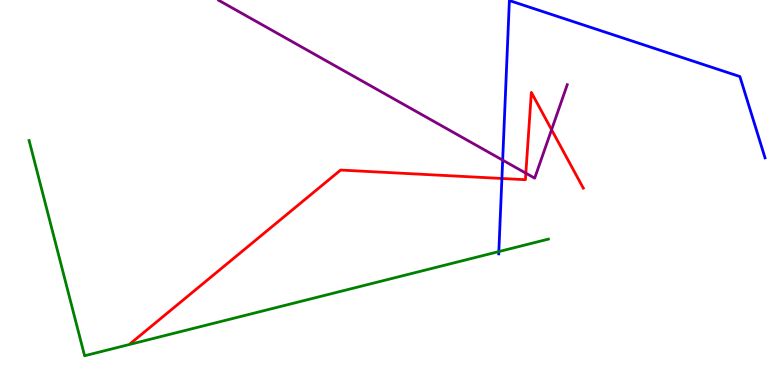[{'lines': ['blue', 'red'], 'intersections': [{'x': 6.48, 'y': 5.36}]}, {'lines': ['green', 'red'], 'intersections': []}, {'lines': ['purple', 'red'], 'intersections': [{'x': 6.79, 'y': 5.5}, {'x': 7.12, 'y': 6.63}]}, {'lines': ['blue', 'green'], 'intersections': [{'x': 6.44, 'y': 3.47}]}, {'lines': ['blue', 'purple'], 'intersections': [{'x': 6.49, 'y': 5.84}]}, {'lines': ['green', 'purple'], 'intersections': []}]